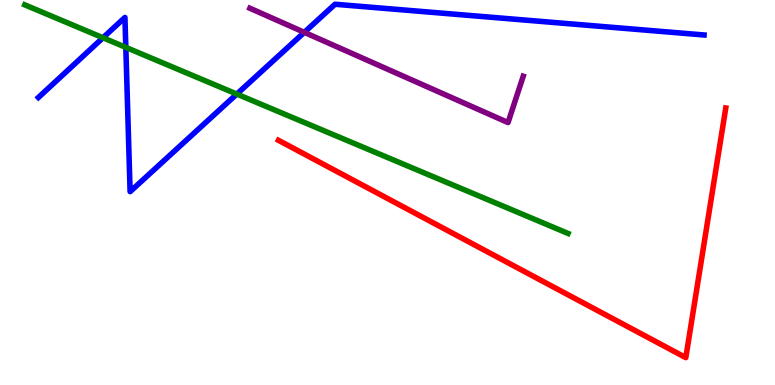[{'lines': ['blue', 'red'], 'intersections': []}, {'lines': ['green', 'red'], 'intersections': []}, {'lines': ['purple', 'red'], 'intersections': []}, {'lines': ['blue', 'green'], 'intersections': [{'x': 1.33, 'y': 9.02}, {'x': 1.62, 'y': 8.77}, {'x': 3.06, 'y': 7.56}]}, {'lines': ['blue', 'purple'], 'intersections': [{'x': 3.93, 'y': 9.16}]}, {'lines': ['green', 'purple'], 'intersections': []}]